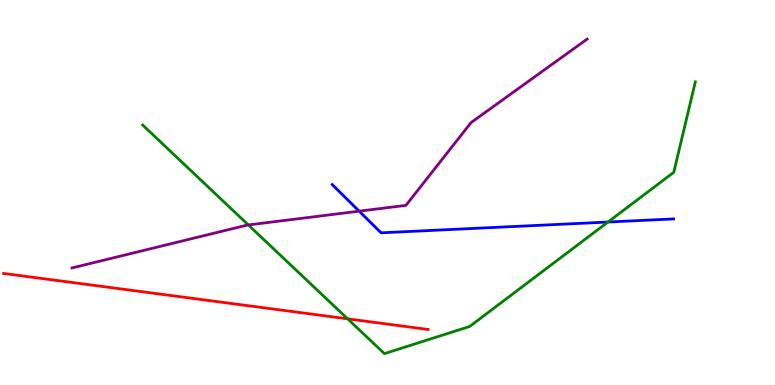[{'lines': ['blue', 'red'], 'intersections': []}, {'lines': ['green', 'red'], 'intersections': [{'x': 4.49, 'y': 1.72}]}, {'lines': ['purple', 'red'], 'intersections': []}, {'lines': ['blue', 'green'], 'intersections': [{'x': 7.84, 'y': 4.23}]}, {'lines': ['blue', 'purple'], 'intersections': [{'x': 4.63, 'y': 4.52}]}, {'lines': ['green', 'purple'], 'intersections': [{'x': 3.2, 'y': 4.16}]}]